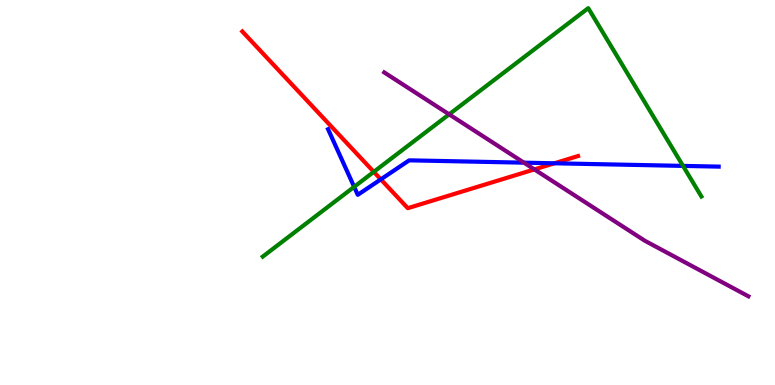[{'lines': ['blue', 'red'], 'intersections': [{'x': 4.91, 'y': 5.34}, {'x': 7.15, 'y': 5.76}]}, {'lines': ['green', 'red'], 'intersections': [{'x': 4.82, 'y': 5.54}]}, {'lines': ['purple', 'red'], 'intersections': [{'x': 6.9, 'y': 5.6}]}, {'lines': ['blue', 'green'], 'intersections': [{'x': 4.57, 'y': 5.15}, {'x': 8.81, 'y': 5.69}]}, {'lines': ['blue', 'purple'], 'intersections': [{'x': 6.76, 'y': 5.77}]}, {'lines': ['green', 'purple'], 'intersections': [{'x': 5.8, 'y': 7.03}]}]